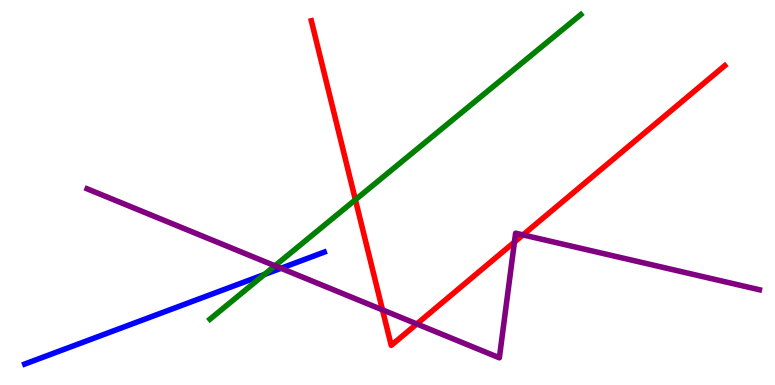[{'lines': ['blue', 'red'], 'intersections': []}, {'lines': ['green', 'red'], 'intersections': [{'x': 4.59, 'y': 4.81}]}, {'lines': ['purple', 'red'], 'intersections': [{'x': 4.94, 'y': 1.95}, {'x': 5.38, 'y': 1.59}, {'x': 6.64, 'y': 3.71}, {'x': 6.75, 'y': 3.9}]}, {'lines': ['blue', 'green'], 'intersections': [{'x': 3.41, 'y': 2.87}]}, {'lines': ['blue', 'purple'], 'intersections': [{'x': 3.63, 'y': 3.03}]}, {'lines': ['green', 'purple'], 'intersections': [{'x': 3.55, 'y': 3.1}]}]